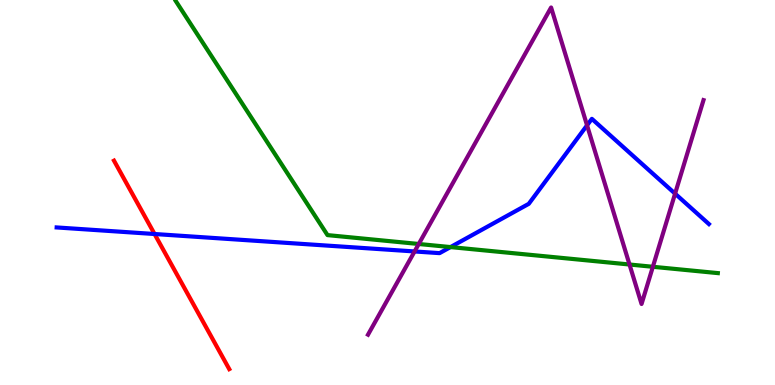[{'lines': ['blue', 'red'], 'intersections': [{'x': 1.99, 'y': 3.92}]}, {'lines': ['green', 'red'], 'intersections': []}, {'lines': ['purple', 'red'], 'intersections': []}, {'lines': ['blue', 'green'], 'intersections': [{'x': 5.81, 'y': 3.58}]}, {'lines': ['blue', 'purple'], 'intersections': [{'x': 5.35, 'y': 3.47}, {'x': 7.57, 'y': 6.74}, {'x': 8.71, 'y': 4.97}]}, {'lines': ['green', 'purple'], 'intersections': [{'x': 5.4, 'y': 3.66}, {'x': 8.12, 'y': 3.13}, {'x': 8.42, 'y': 3.07}]}]